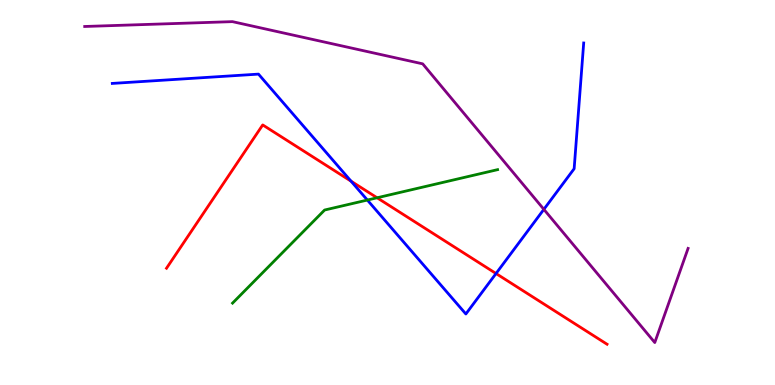[{'lines': ['blue', 'red'], 'intersections': [{'x': 4.53, 'y': 5.29}, {'x': 6.4, 'y': 2.9}]}, {'lines': ['green', 'red'], 'intersections': [{'x': 4.87, 'y': 4.86}]}, {'lines': ['purple', 'red'], 'intersections': []}, {'lines': ['blue', 'green'], 'intersections': [{'x': 4.74, 'y': 4.8}]}, {'lines': ['blue', 'purple'], 'intersections': [{'x': 7.02, 'y': 4.56}]}, {'lines': ['green', 'purple'], 'intersections': []}]